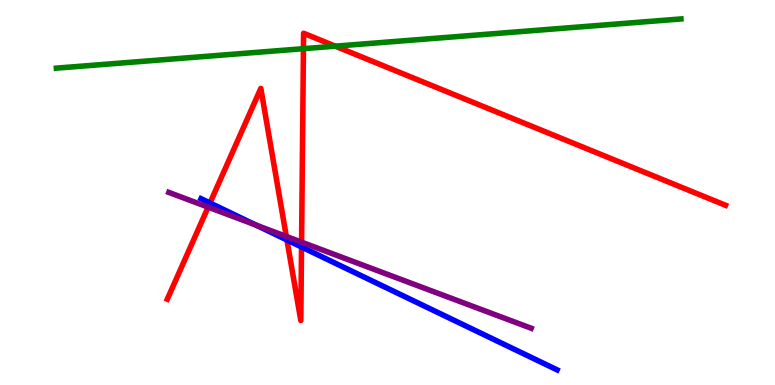[{'lines': ['blue', 'red'], 'intersections': [{'x': 2.71, 'y': 4.73}, {'x': 3.7, 'y': 3.77}, {'x': 3.89, 'y': 3.58}]}, {'lines': ['green', 'red'], 'intersections': [{'x': 3.92, 'y': 8.74}, {'x': 4.33, 'y': 8.8}]}, {'lines': ['purple', 'red'], 'intersections': [{'x': 2.69, 'y': 4.62}, {'x': 3.69, 'y': 3.86}, {'x': 3.89, 'y': 3.71}]}, {'lines': ['blue', 'green'], 'intersections': []}, {'lines': ['blue', 'purple'], 'intersections': [{'x': 3.3, 'y': 4.16}]}, {'lines': ['green', 'purple'], 'intersections': []}]